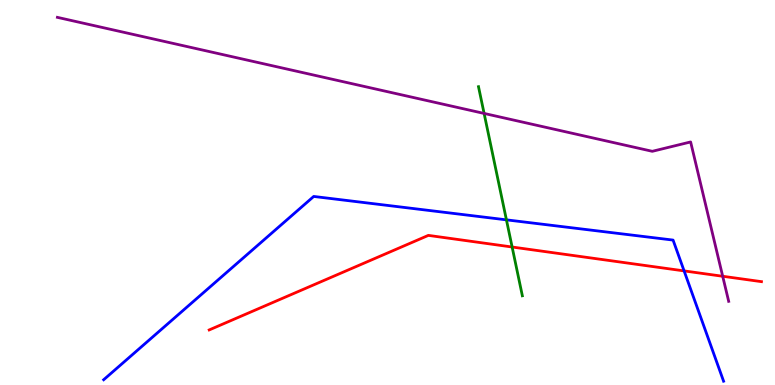[{'lines': ['blue', 'red'], 'intersections': [{'x': 8.83, 'y': 2.96}]}, {'lines': ['green', 'red'], 'intersections': [{'x': 6.61, 'y': 3.58}]}, {'lines': ['purple', 'red'], 'intersections': [{'x': 9.33, 'y': 2.82}]}, {'lines': ['blue', 'green'], 'intersections': [{'x': 6.53, 'y': 4.29}]}, {'lines': ['blue', 'purple'], 'intersections': []}, {'lines': ['green', 'purple'], 'intersections': [{'x': 6.25, 'y': 7.05}]}]